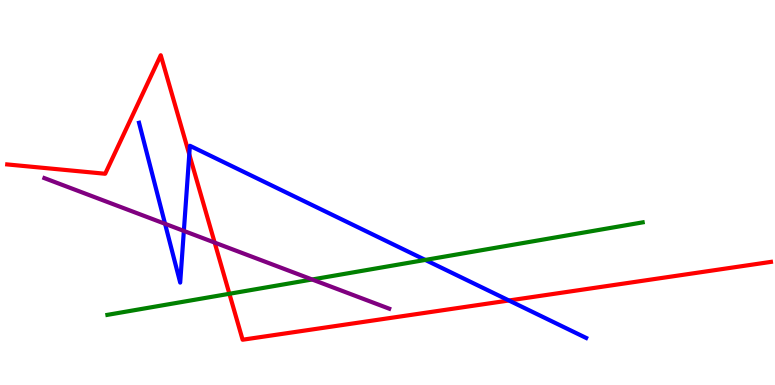[{'lines': ['blue', 'red'], 'intersections': [{'x': 2.44, 'y': 5.99}, {'x': 6.57, 'y': 2.2}]}, {'lines': ['green', 'red'], 'intersections': [{'x': 2.96, 'y': 2.37}]}, {'lines': ['purple', 'red'], 'intersections': [{'x': 2.77, 'y': 3.7}]}, {'lines': ['blue', 'green'], 'intersections': [{'x': 5.49, 'y': 3.25}]}, {'lines': ['blue', 'purple'], 'intersections': [{'x': 2.13, 'y': 4.19}, {'x': 2.37, 'y': 4.0}]}, {'lines': ['green', 'purple'], 'intersections': [{'x': 4.03, 'y': 2.74}]}]